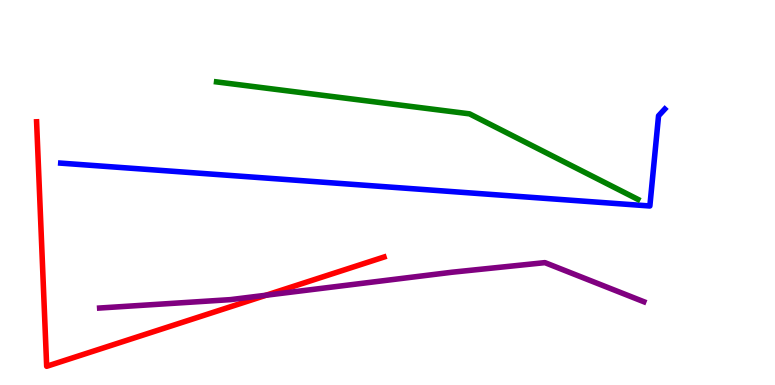[{'lines': ['blue', 'red'], 'intersections': []}, {'lines': ['green', 'red'], 'intersections': []}, {'lines': ['purple', 'red'], 'intersections': [{'x': 3.43, 'y': 2.33}]}, {'lines': ['blue', 'green'], 'intersections': []}, {'lines': ['blue', 'purple'], 'intersections': []}, {'lines': ['green', 'purple'], 'intersections': []}]